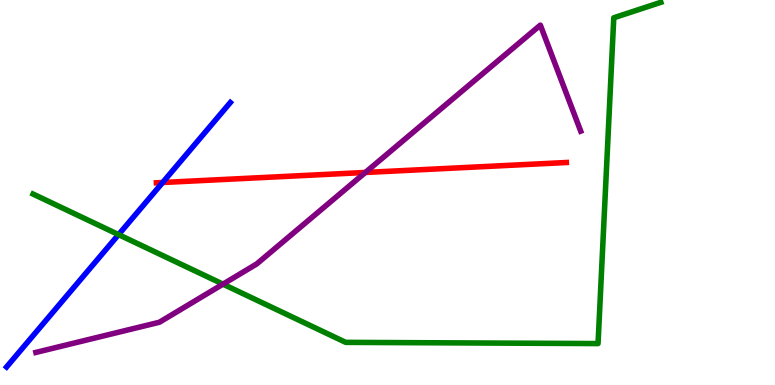[{'lines': ['blue', 'red'], 'intersections': [{'x': 2.1, 'y': 5.26}]}, {'lines': ['green', 'red'], 'intersections': []}, {'lines': ['purple', 'red'], 'intersections': [{'x': 4.71, 'y': 5.52}]}, {'lines': ['blue', 'green'], 'intersections': [{'x': 1.53, 'y': 3.91}]}, {'lines': ['blue', 'purple'], 'intersections': []}, {'lines': ['green', 'purple'], 'intersections': [{'x': 2.88, 'y': 2.62}]}]